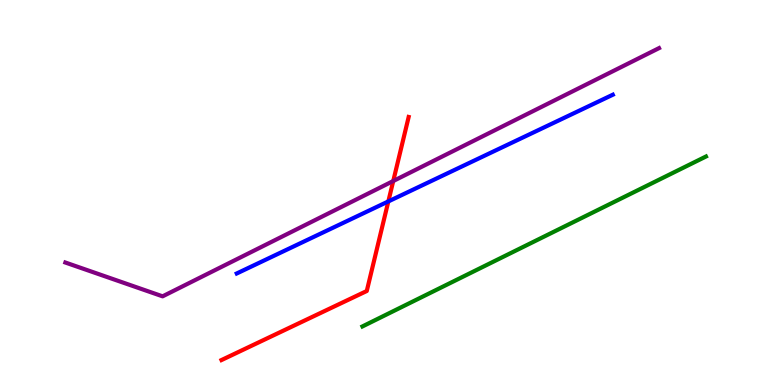[{'lines': ['blue', 'red'], 'intersections': [{'x': 5.01, 'y': 4.77}]}, {'lines': ['green', 'red'], 'intersections': []}, {'lines': ['purple', 'red'], 'intersections': [{'x': 5.07, 'y': 5.3}]}, {'lines': ['blue', 'green'], 'intersections': []}, {'lines': ['blue', 'purple'], 'intersections': []}, {'lines': ['green', 'purple'], 'intersections': []}]